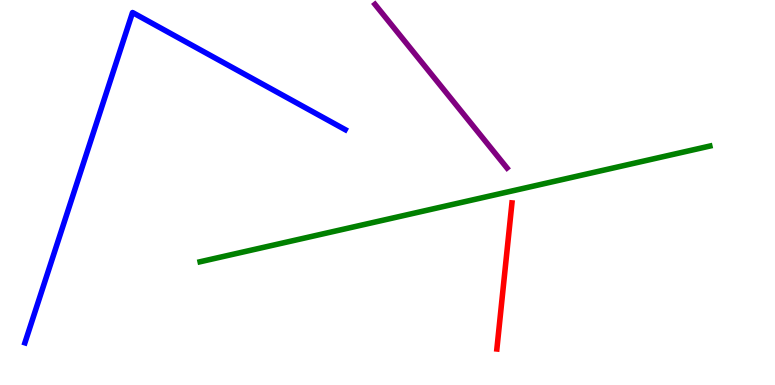[{'lines': ['blue', 'red'], 'intersections': []}, {'lines': ['green', 'red'], 'intersections': []}, {'lines': ['purple', 'red'], 'intersections': []}, {'lines': ['blue', 'green'], 'intersections': []}, {'lines': ['blue', 'purple'], 'intersections': []}, {'lines': ['green', 'purple'], 'intersections': []}]